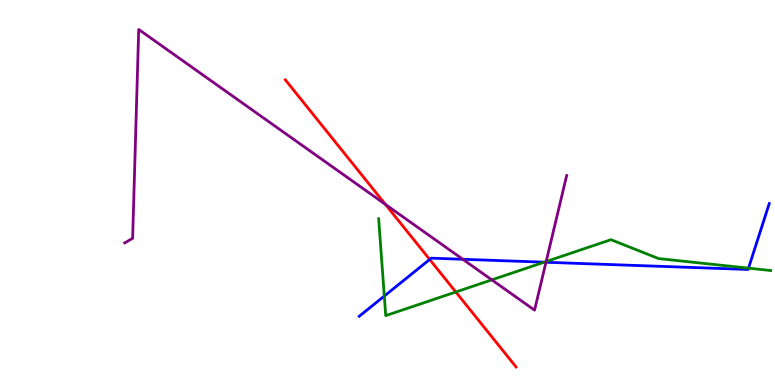[{'lines': ['blue', 'red'], 'intersections': [{'x': 5.54, 'y': 3.26}]}, {'lines': ['green', 'red'], 'intersections': [{'x': 5.88, 'y': 2.42}]}, {'lines': ['purple', 'red'], 'intersections': [{'x': 4.97, 'y': 4.69}]}, {'lines': ['blue', 'green'], 'intersections': [{'x': 4.96, 'y': 2.31}, {'x': 7.02, 'y': 3.19}, {'x': 9.66, 'y': 3.04}]}, {'lines': ['blue', 'purple'], 'intersections': [{'x': 5.97, 'y': 3.27}, {'x': 7.04, 'y': 3.19}]}, {'lines': ['green', 'purple'], 'intersections': [{'x': 6.35, 'y': 2.73}, {'x': 7.05, 'y': 3.21}]}]